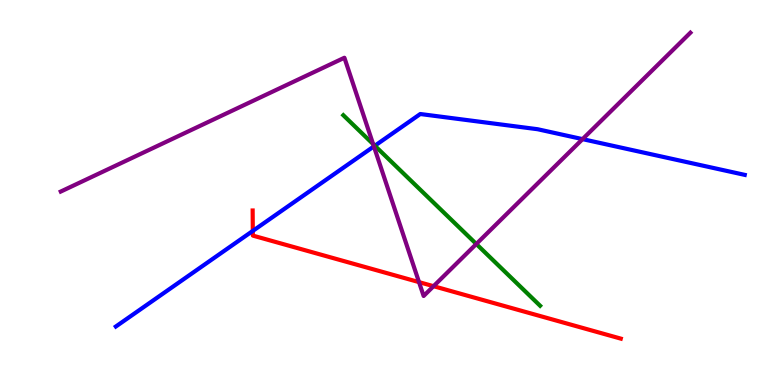[{'lines': ['blue', 'red'], 'intersections': [{'x': 3.26, 'y': 4.0}]}, {'lines': ['green', 'red'], 'intersections': []}, {'lines': ['purple', 'red'], 'intersections': [{'x': 5.41, 'y': 2.67}, {'x': 5.59, 'y': 2.57}]}, {'lines': ['blue', 'green'], 'intersections': [{'x': 4.84, 'y': 6.21}]}, {'lines': ['blue', 'purple'], 'intersections': [{'x': 4.82, 'y': 6.2}, {'x': 7.52, 'y': 6.39}]}, {'lines': ['green', 'purple'], 'intersections': [{'x': 4.81, 'y': 6.26}, {'x': 6.15, 'y': 3.66}]}]